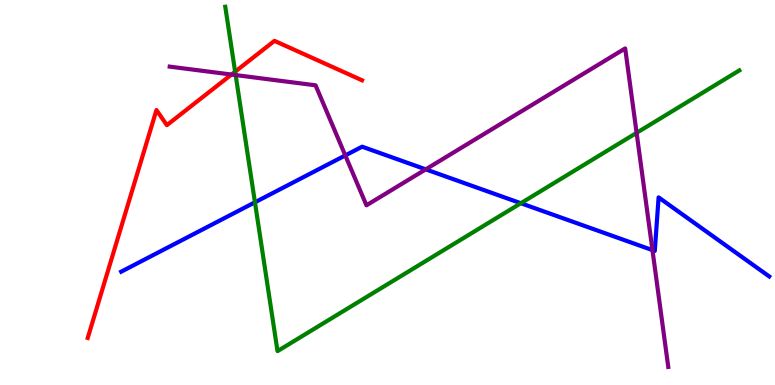[{'lines': ['blue', 'red'], 'intersections': []}, {'lines': ['green', 'red'], 'intersections': [{'x': 3.03, 'y': 8.14}]}, {'lines': ['purple', 'red'], 'intersections': [{'x': 2.99, 'y': 8.06}]}, {'lines': ['blue', 'green'], 'intersections': [{'x': 3.29, 'y': 4.75}, {'x': 6.72, 'y': 4.72}]}, {'lines': ['blue', 'purple'], 'intersections': [{'x': 4.46, 'y': 5.96}, {'x': 5.49, 'y': 5.6}, {'x': 8.42, 'y': 3.5}]}, {'lines': ['green', 'purple'], 'intersections': [{'x': 3.04, 'y': 8.05}, {'x': 8.21, 'y': 6.55}]}]